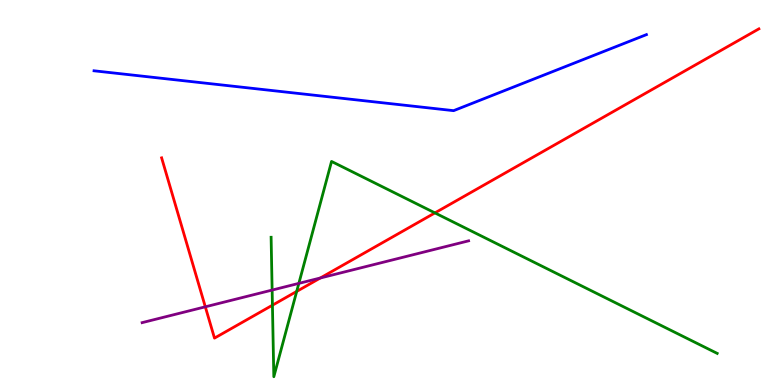[{'lines': ['blue', 'red'], 'intersections': []}, {'lines': ['green', 'red'], 'intersections': [{'x': 3.52, 'y': 2.07}, {'x': 3.83, 'y': 2.43}, {'x': 5.61, 'y': 4.47}]}, {'lines': ['purple', 'red'], 'intersections': [{'x': 2.65, 'y': 2.03}, {'x': 4.13, 'y': 2.78}]}, {'lines': ['blue', 'green'], 'intersections': []}, {'lines': ['blue', 'purple'], 'intersections': []}, {'lines': ['green', 'purple'], 'intersections': [{'x': 3.51, 'y': 2.47}, {'x': 3.86, 'y': 2.64}]}]